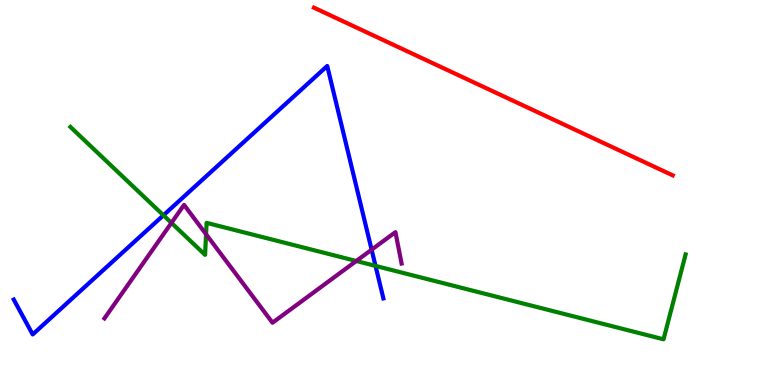[{'lines': ['blue', 'red'], 'intersections': []}, {'lines': ['green', 'red'], 'intersections': []}, {'lines': ['purple', 'red'], 'intersections': []}, {'lines': ['blue', 'green'], 'intersections': [{'x': 2.11, 'y': 4.41}, {'x': 4.85, 'y': 3.09}]}, {'lines': ['blue', 'purple'], 'intersections': [{'x': 4.79, 'y': 3.51}]}, {'lines': ['green', 'purple'], 'intersections': [{'x': 2.21, 'y': 4.21}, {'x': 2.66, 'y': 3.92}, {'x': 4.6, 'y': 3.22}]}]